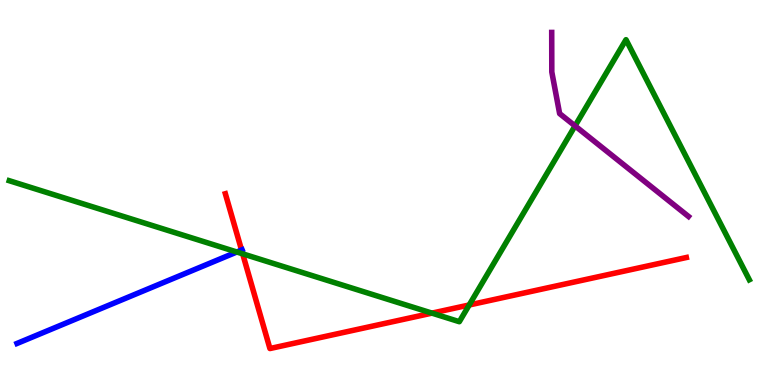[{'lines': ['blue', 'red'], 'intersections': [{'x': 3.12, 'y': 3.51}]}, {'lines': ['green', 'red'], 'intersections': [{'x': 3.13, 'y': 3.41}, {'x': 5.57, 'y': 1.87}, {'x': 6.05, 'y': 2.08}]}, {'lines': ['purple', 'red'], 'intersections': []}, {'lines': ['blue', 'green'], 'intersections': [{'x': 3.06, 'y': 3.45}]}, {'lines': ['blue', 'purple'], 'intersections': []}, {'lines': ['green', 'purple'], 'intersections': [{'x': 7.42, 'y': 6.73}]}]